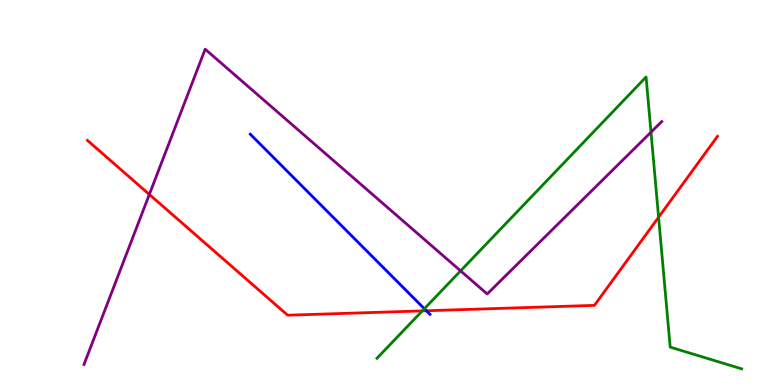[{'lines': ['blue', 'red'], 'intersections': [{'x': 5.5, 'y': 1.93}]}, {'lines': ['green', 'red'], 'intersections': [{'x': 5.45, 'y': 1.92}, {'x': 8.5, 'y': 4.36}]}, {'lines': ['purple', 'red'], 'intersections': [{'x': 1.93, 'y': 4.95}]}, {'lines': ['blue', 'green'], 'intersections': [{'x': 5.48, 'y': 1.98}]}, {'lines': ['blue', 'purple'], 'intersections': []}, {'lines': ['green', 'purple'], 'intersections': [{'x': 5.94, 'y': 2.96}, {'x': 8.4, 'y': 6.57}]}]